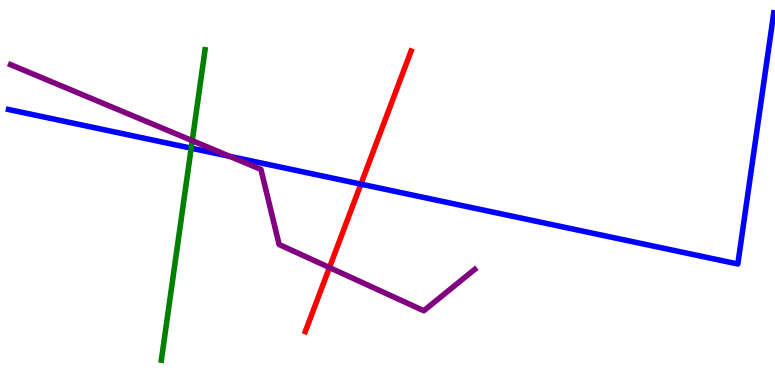[{'lines': ['blue', 'red'], 'intersections': [{'x': 4.66, 'y': 5.22}]}, {'lines': ['green', 'red'], 'intersections': []}, {'lines': ['purple', 'red'], 'intersections': [{'x': 4.25, 'y': 3.05}]}, {'lines': ['blue', 'green'], 'intersections': [{'x': 2.47, 'y': 6.15}]}, {'lines': ['blue', 'purple'], 'intersections': [{'x': 2.97, 'y': 5.94}]}, {'lines': ['green', 'purple'], 'intersections': [{'x': 2.48, 'y': 6.35}]}]